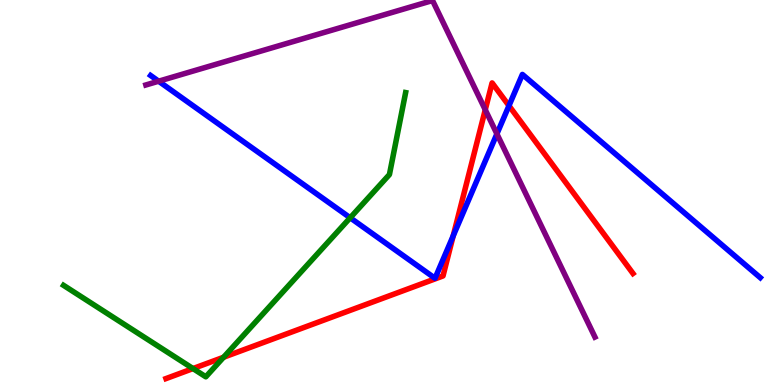[{'lines': ['blue', 'red'], 'intersections': [{'x': 5.85, 'y': 3.87}, {'x': 6.57, 'y': 7.25}]}, {'lines': ['green', 'red'], 'intersections': [{'x': 2.49, 'y': 0.427}, {'x': 2.88, 'y': 0.721}]}, {'lines': ['purple', 'red'], 'intersections': [{'x': 6.26, 'y': 7.15}]}, {'lines': ['blue', 'green'], 'intersections': [{'x': 4.52, 'y': 4.34}]}, {'lines': ['blue', 'purple'], 'intersections': [{'x': 2.05, 'y': 7.89}, {'x': 6.41, 'y': 6.52}]}, {'lines': ['green', 'purple'], 'intersections': []}]